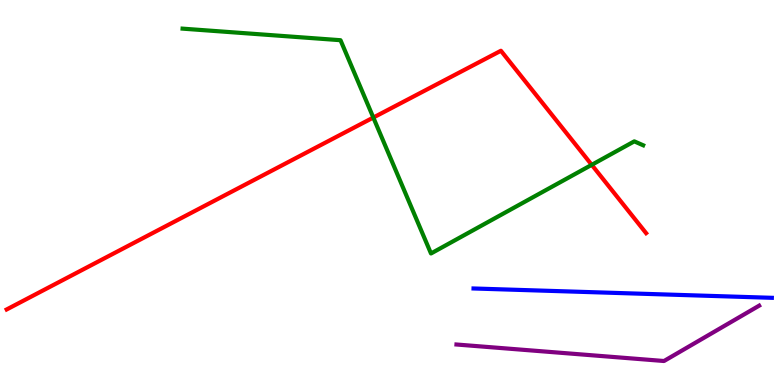[{'lines': ['blue', 'red'], 'intersections': []}, {'lines': ['green', 'red'], 'intersections': [{'x': 4.82, 'y': 6.95}, {'x': 7.64, 'y': 5.72}]}, {'lines': ['purple', 'red'], 'intersections': []}, {'lines': ['blue', 'green'], 'intersections': []}, {'lines': ['blue', 'purple'], 'intersections': []}, {'lines': ['green', 'purple'], 'intersections': []}]